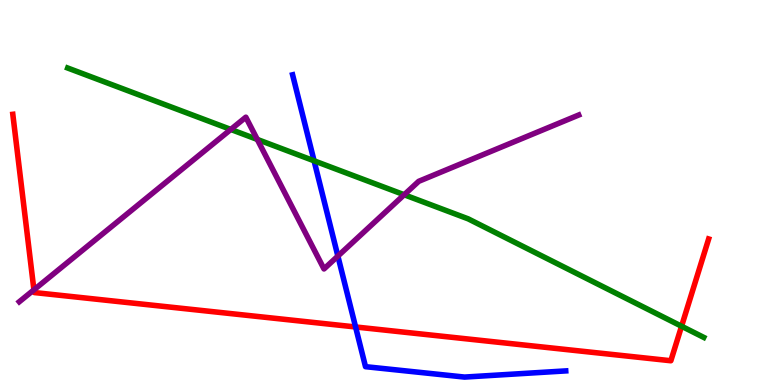[{'lines': ['blue', 'red'], 'intersections': [{'x': 4.59, 'y': 1.51}]}, {'lines': ['green', 'red'], 'intersections': [{'x': 8.79, 'y': 1.53}]}, {'lines': ['purple', 'red'], 'intersections': [{'x': 0.438, 'y': 2.47}]}, {'lines': ['blue', 'green'], 'intersections': [{'x': 4.05, 'y': 5.82}]}, {'lines': ['blue', 'purple'], 'intersections': [{'x': 4.36, 'y': 3.35}]}, {'lines': ['green', 'purple'], 'intersections': [{'x': 2.98, 'y': 6.64}, {'x': 3.32, 'y': 6.38}, {'x': 5.22, 'y': 4.94}]}]